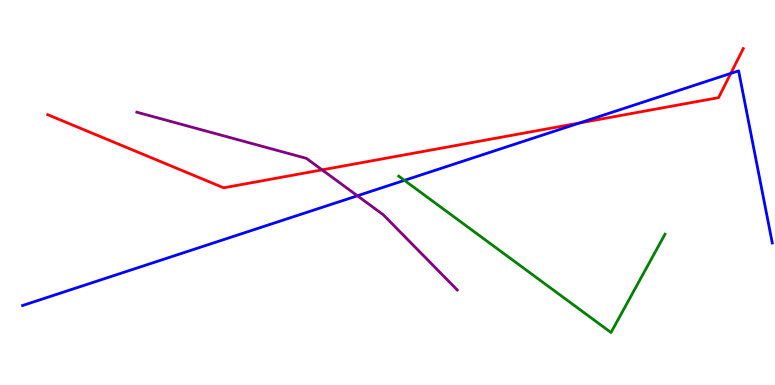[{'lines': ['blue', 'red'], 'intersections': [{'x': 7.48, 'y': 6.81}, {'x': 9.43, 'y': 8.09}]}, {'lines': ['green', 'red'], 'intersections': []}, {'lines': ['purple', 'red'], 'intersections': [{'x': 4.16, 'y': 5.59}]}, {'lines': ['blue', 'green'], 'intersections': [{'x': 5.22, 'y': 5.32}]}, {'lines': ['blue', 'purple'], 'intersections': [{'x': 4.61, 'y': 4.91}]}, {'lines': ['green', 'purple'], 'intersections': []}]